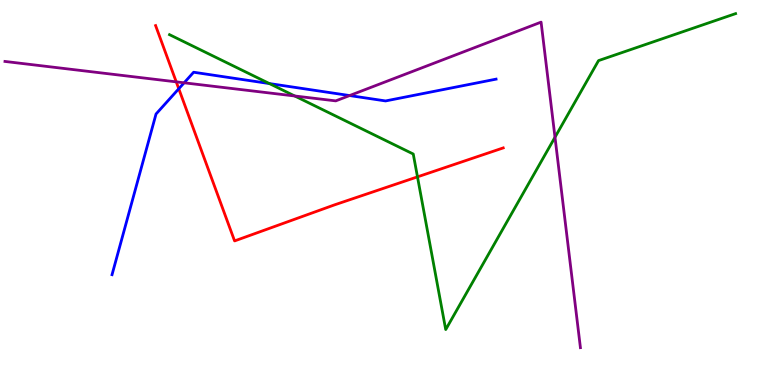[{'lines': ['blue', 'red'], 'intersections': [{'x': 2.31, 'y': 7.69}]}, {'lines': ['green', 'red'], 'intersections': [{'x': 5.39, 'y': 5.41}]}, {'lines': ['purple', 'red'], 'intersections': [{'x': 2.27, 'y': 7.87}]}, {'lines': ['blue', 'green'], 'intersections': [{'x': 3.48, 'y': 7.83}]}, {'lines': ['blue', 'purple'], 'intersections': [{'x': 2.38, 'y': 7.85}, {'x': 4.51, 'y': 7.52}]}, {'lines': ['green', 'purple'], 'intersections': [{'x': 3.8, 'y': 7.51}, {'x': 7.16, 'y': 6.44}]}]